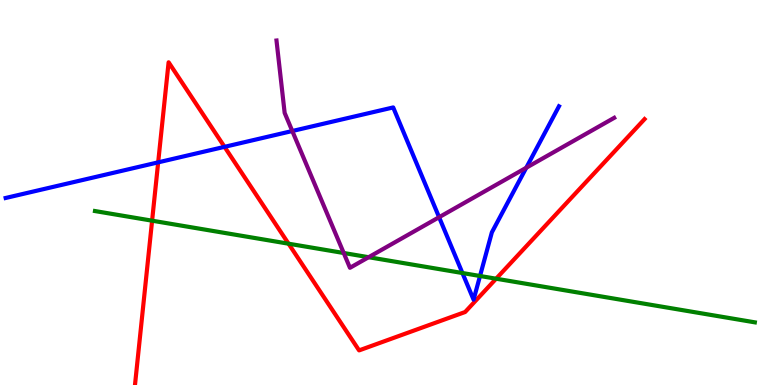[{'lines': ['blue', 'red'], 'intersections': [{'x': 2.04, 'y': 5.78}, {'x': 2.9, 'y': 6.19}]}, {'lines': ['green', 'red'], 'intersections': [{'x': 1.96, 'y': 4.27}, {'x': 3.72, 'y': 3.67}, {'x': 6.4, 'y': 2.76}]}, {'lines': ['purple', 'red'], 'intersections': []}, {'lines': ['blue', 'green'], 'intersections': [{'x': 5.97, 'y': 2.91}, {'x': 6.19, 'y': 2.83}]}, {'lines': ['blue', 'purple'], 'intersections': [{'x': 3.77, 'y': 6.6}, {'x': 5.67, 'y': 4.36}, {'x': 6.79, 'y': 5.64}]}, {'lines': ['green', 'purple'], 'intersections': [{'x': 4.44, 'y': 3.43}, {'x': 4.76, 'y': 3.32}]}]